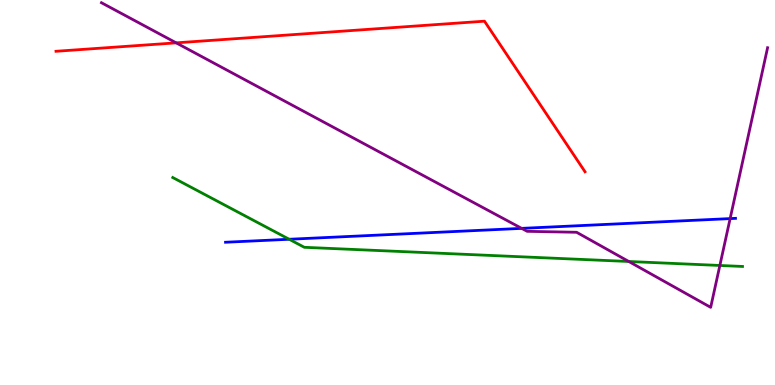[{'lines': ['blue', 'red'], 'intersections': []}, {'lines': ['green', 'red'], 'intersections': []}, {'lines': ['purple', 'red'], 'intersections': [{'x': 2.27, 'y': 8.89}]}, {'lines': ['blue', 'green'], 'intersections': [{'x': 3.73, 'y': 3.79}]}, {'lines': ['blue', 'purple'], 'intersections': [{'x': 6.73, 'y': 4.07}, {'x': 9.42, 'y': 4.32}]}, {'lines': ['green', 'purple'], 'intersections': [{'x': 8.11, 'y': 3.21}, {'x': 9.29, 'y': 3.1}]}]